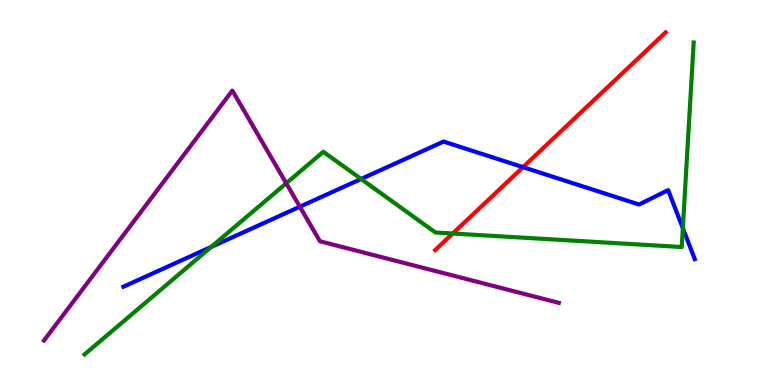[{'lines': ['blue', 'red'], 'intersections': [{'x': 6.75, 'y': 5.66}]}, {'lines': ['green', 'red'], 'intersections': [{'x': 5.84, 'y': 3.93}]}, {'lines': ['purple', 'red'], 'intersections': []}, {'lines': ['blue', 'green'], 'intersections': [{'x': 2.73, 'y': 3.59}, {'x': 4.66, 'y': 5.35}, {'x': 8.81, 'y': 4.07}]}, {'lines': ['blue', 'purple'], 'intersections': [{'x': 3.87, 'y': 4.63}]}, {'lines': ['green', 'purple'], 'intersections': [{'x': 3.69, 'y': 5.24}]}]